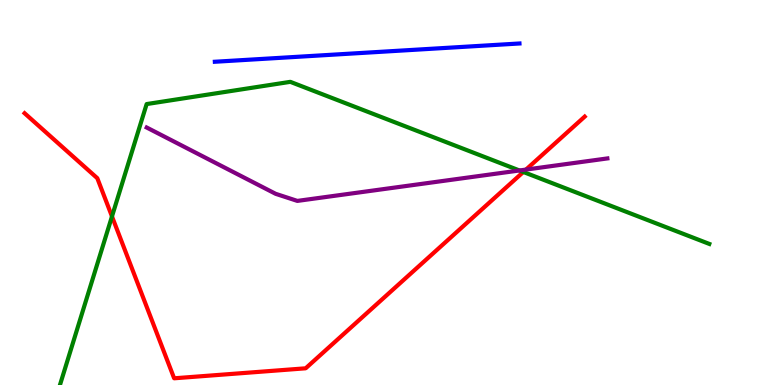[{'lines': ['blue', 'red'], 'intersections': []}, {'lines': ['green', 'red'], 'intersections': [{'x': 1.44, 'y': 4.38}, {'x': 6.75, 'y': 5.53}]}, {'lines': ['purple', 'red'], 'intersections': [{'x': 6.79, 'y': 5.6}]}, {'lines': ['blue', 'green'], 'intersections': []}, {'lines': ['blue', 'purple'], 'intersections': []}, {'lines': ['green', 'purple'], 'intersections': [{'x': 6.7, 'y': 5.57}]}]